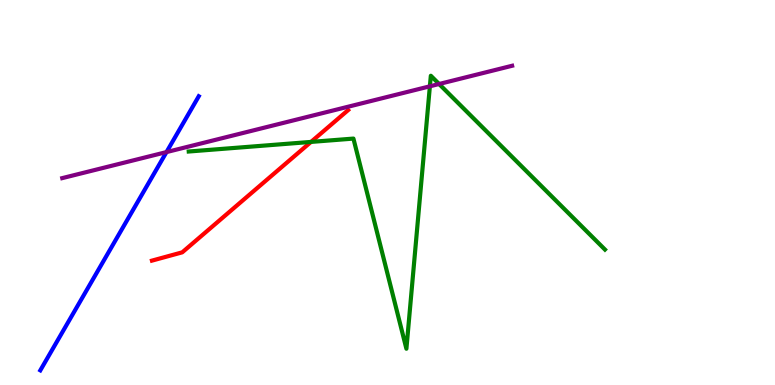[{'lines': ['blue', 'red'], 'intersections': []}, {'lines': ['green', 'red'], 'intersections': [{'x': 4.01, 'y': 6.31}]}, {'lines': ['purple', 'red'], 'intersections': []}, {'lines': ['blue', 'green'], 'intersections': []}, {'lines': ['blue', 'purple'], 'intersections': [{'x': 2.15, 'y': 6.05}]}, {'lines': ['green', 'purple'], 'intersections': [{'x': 5.55, 'y': 7.76}, {'x': 5.67, 'y': 7.82}]}]